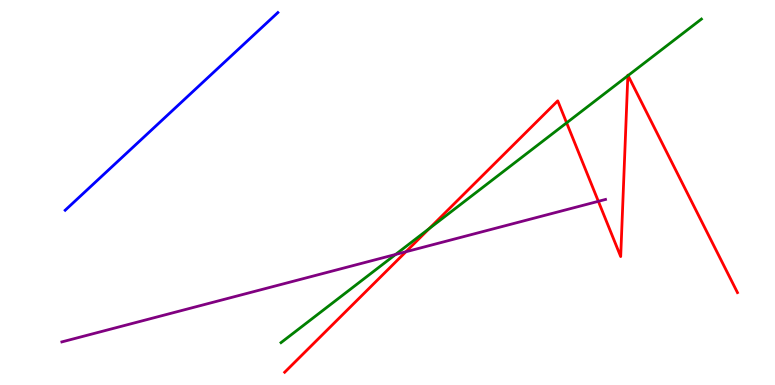[{'lines': ['blue', 'red'], 'intersections': []}, {'lines': ['green', 'red'], 'intersections': [{'x': 5.54, 'y': 4.06}, {'x': 7.31, 'y': 6.81}, {'x': 8.1, 'y': 8.03}, {'x': 8.1, 'y': 8.04}]}, {'lines': ['purple', 'red'], 'intersections': [{'x': 5.24, 'y': 3.46}, {'x': 7.72, 'y': 4.77}]}, {'lines': ['blue', 'green'], 'intersections': []}, {'lines': ['blue', 'purple'], 'intersections': []}, {'lines': ['green', 'purple'], 'intersections': [{'x': 5.1, 'y': 3.39}]}]